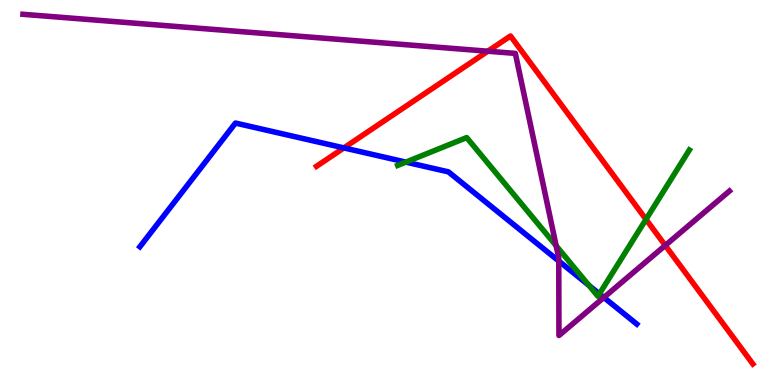[{'lines': ['blue', 'red'], 'intersections': [{'x': 4.44, 'y': 6.16}]}, {'lines': ['green', 'red'], 'intersections': [{'x': 8.34, 'y': 4.3}]}, {'lines': ['purple', 'red'], 'intersections': [{'x': 6.29, 'y': 8.67}, {'x': 8.58, 'y': 3.63}]}, {'lines': ['blue', 'green'], 'intersections': [{'x': 5.24, 'y': 5.79}, {'x': 7.6, 'y': 2.59}, {'x': 7.73, 'y': 2.37}]}, {'lines': ['blue', 'purple'], 'intersections': [{'x': 7.21, 'y': 3.22}, {'x': 7.79, 'y': 2.27}]}, {'lines': ['green', 'purple'], 'intersections': [{'x': 7.18, 'y': 3.62}]}]